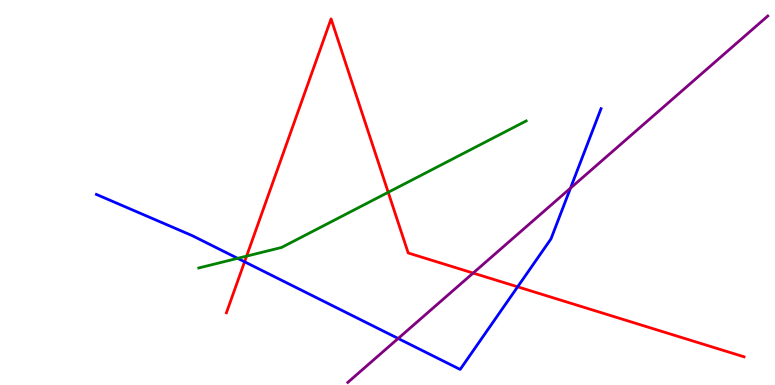[{'lines': ['blue', 'red'], 'intersections': [{'x': 3.16, 'y': 3.2}, {'x': 6.68, 'y': 2.55}]}, {'lines': ['green', 'red'], 'intersections': [{'x': 3.18, 'y': 3.35}, {'x': 5.01, 'y': 5.01}]}, {'lines': ['purple', 'red'], 'intersections': [{'x': 6.11, 'y': 2.91}]}, {'lines': ['blue', 'green'], 'intersections': [{'x': 3.07, 'y': 3.29}]}, {'lines': ['blue', 'purple'], 'intersections': [{'x': 5.14, 'y': 1.21}, {'x': 7.36, 'y': 5.11}]}, {'lines': ['green', 'purple'], 'intersections': []}]